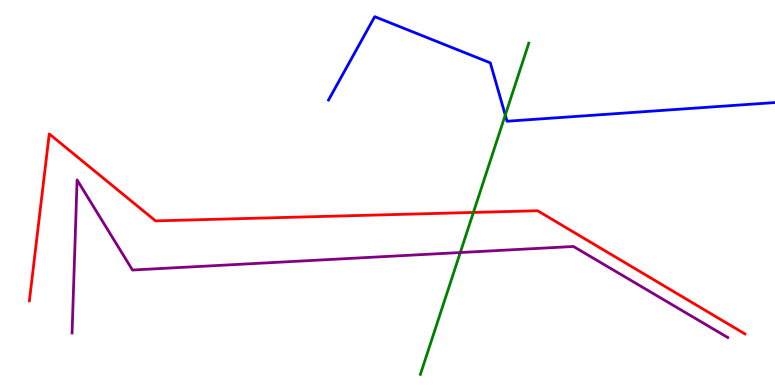[{'lines': ['blue', 'red'], 'intersections': []}, {'lines': ['green', 'red'], 'intersections': [{'x': 6.11, 'y': 4.48}]}, {'lines': ['purple', 'red'], 'intersections': []}, {'lines': ['blue', 'green'], 'intersections': [{'x': 6.52, 'y': 7.01}]}, {'lines': ['blue', 'purple'], 'intersections': []}, {'lines': ['green', 'purple'], 'intersections': [{'x': 5.94, 'y': 3.44}]}]